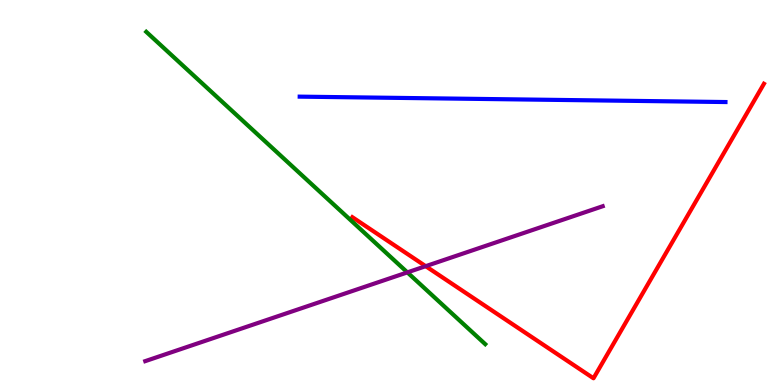[{'lines': ['blue', 'red'], 'intersections': []}, {'lines': ['green', 'red'], 'intersections': []}, {'lines': ['purple', 'red'], 'intersections': [{'x': 5.49, 'y': 3.09}]}, {'lines': ['blue', 'green'], 'intersections': []}, {'lines': ['blue', 'purple'], 'intersections': []}, {'lines': ['green', 'purple'], 'intersections': [{'x': 5.26, 'y': 2.93}]}]